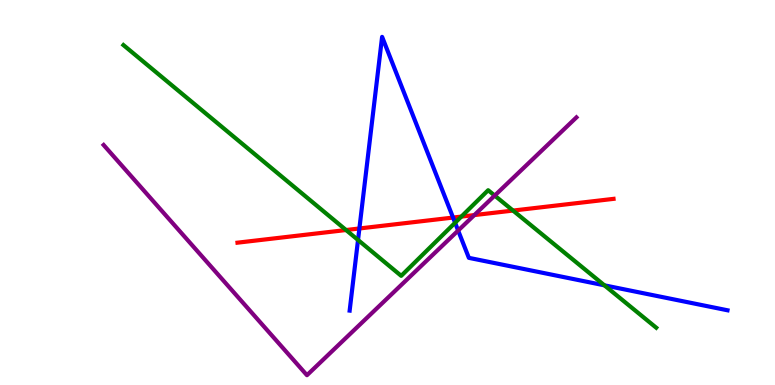[{'lines': ['blue', 'red'], 'intersections': [{'x': 4.64, 'y': 4.07}, {'x': 5.85, 'y': 4.35}]}, {'lines': ['green', 'red'], 'intersections': [{'x': 4.47, 'y': 4.03}, {'x': 5.95, 'y': 4.37}, {'x': 6.62, 'y': 4.53}]}, {'lines': ['purple', 'red'], 'intersections': [{'x': 6.12, 'y': 4.41}]}, {'lines': ['blue', 'green'], 'intersections': [{'x': 4.62, 'y': 3.77}, {'x': 5.87, 'y': 4.21}, {'x': 7.8, 'y': 2.59}]}, {'lines': ['blue', 'purple'], 'intersections': [{'x': 5.91, 'y': 4.01}]}, {'lines': ['green', 'purple'], 'intersections': [{'x': 6.38, 'y': 4.92}]}]